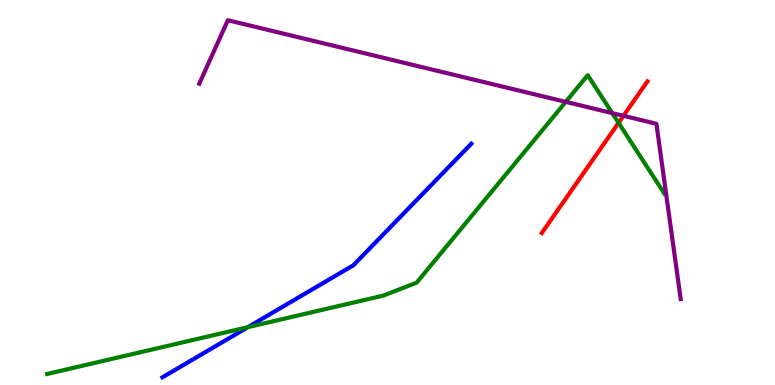[{'lines': ['blue', 'red'], 'intersections': []}, {'lines': ['green', 'red'], 'intersections': [{'x': 7.98, 'y': 6.81}]}, {'lines': ['purple', 'red'], 'intersections': [{'x': 8.04, 'y': 6.99}]}, {'lines': ['blue', 'green'], 'intersections': [{'x': 3.2, 'y': 1.5}]}, {'lines': ['blue', 'purple'], 'intersections': []}, {'lines': ['green', 'purple'], 'intersections': [{'x': 7.3, 'y': 7.35}, {'x': 7.9, 'y': 7.06}]}]